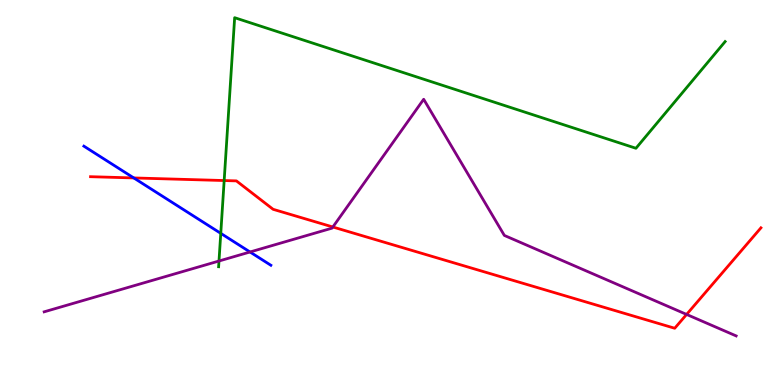[{'lines': ['blue', 'red'], 'intersections': [{'x': 1.73, 'y': 5.38}]}, {'lines': ['green', 'red'], 'intersections': [{'x': 2.89, 'y': 5.31}]}, {'lines': ['purple', 'red'], 'intersections': [{'x': 4.29, 'y': 4.1}, {'x': 8.86, 'y': 1.83}]}, {'lines': ['blue', 'green'], 'intersections': [{'x': 2.85, 'y': 3.94}]}, {'lines': ['blue', 'purple'], 'intersections': [{'x': 3.23, 'y': 3.45}]}, {'lines': ['green', 'purple'], 'intersections': [{'x': 2.83, 'y': 3.22}]}]